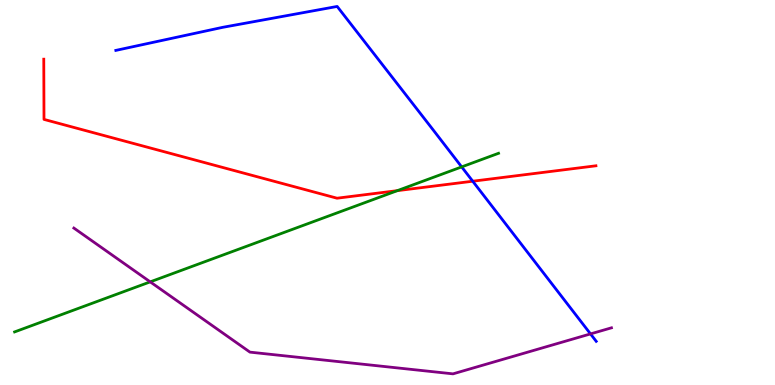[{'lines': ['blue', 'red'], 'intersections': [{'x': 6.1, 'y': 5.29}]}, {'lines': ['green', 'red'], 'intersections': [{'x': 5.13, 'y': 5.05}]}, {'lines': ['purple', 'red'], 'intersections': []}, {'lines': ['blue', 'green'], 'intersections': [{'x': 5.96, 'y': 5.66}]}, {'lines': ['blue', 'purple'], 'intersections': [{'x': 7.62, 'y': 1.33}]}, {'lines': ['green', 'purple'], 'intersections': [{'x': 1.94, 'y': 2.68}]}]